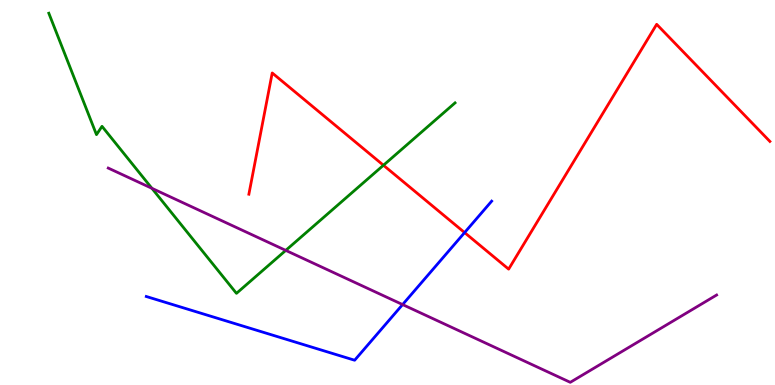[{'lines': ['blue', 'red'], 'intersections': [{'x': 5.99, 'y': 3.96}]}, {'lines': ['green', 'red'], 'intersections': [{'x': 4.95, 'y': 5.71}]}, {'lines': ['purple', 'red'], 'intersections': []}, {'lines': ['blue', 'green'], 'intersections': []}, {'lines': ['blue', 'purple'], 'intersections': [{'x': 5.19, 'y': 2.09}]}, {'lines': ['green', 'purple'], 'intersections': [{'x': 1.96, 'y': 5.11}, {'x': 3.69, 'y': 3.5}]}]